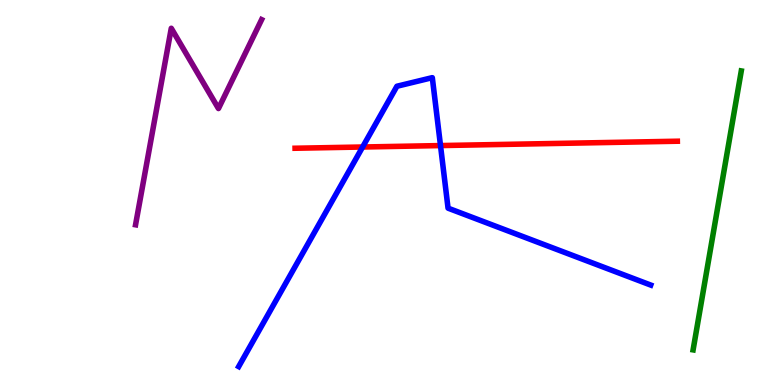[{'lines': ['blue', 'red'], 'intersections': [{'x': 4.68, 'y': 6.18}, {'x': 5.68, 'y': 6.22}]}, {'lines': ['green', 'red'], 'intersections': []}, {'lines': ['purple', 'red'], 'intersections': []}, {'lines': ['blue', 'green'], 'intersections': []}, {'lines': ['blue', 'purple'], 'intersections': []}, {'lines': ['green', 'purple'], 'intersections': []}]